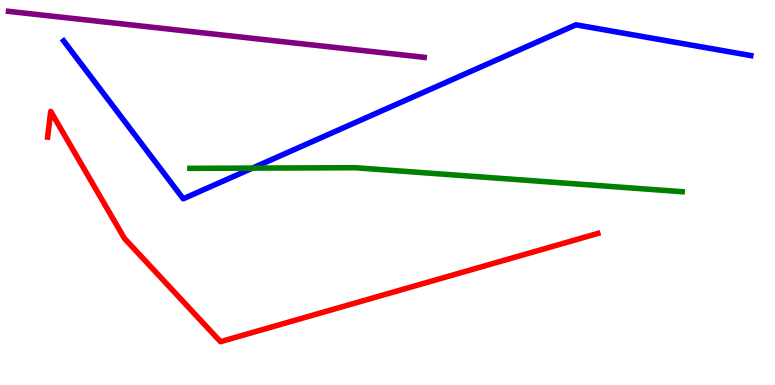[{'lines': ['blue', 'red'], 'intersections': []}, {'lines': ['green', 'red'], 'intersections': []}, {'lines': ['purple', 'red'], 'intersections': []}, {'lines': ['blue', 'green'], 'intersections': [{'x': 3.26, 'y': 5.63}]}, {'lines': ['blue', 'purple'], 'intersections': []}, {'lines': ['green', 'purple'], 'intersections': []}]